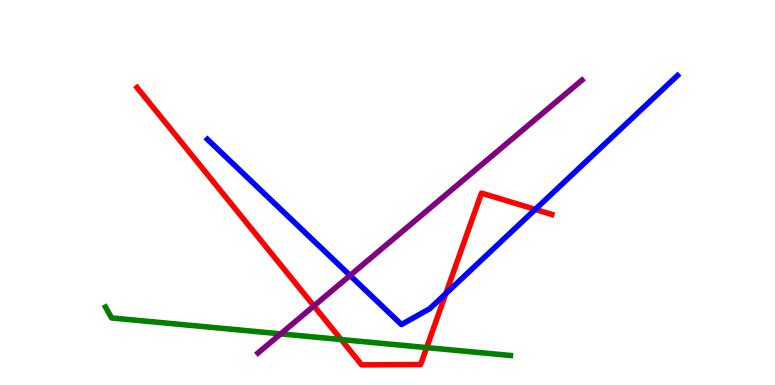[{'lines': ['blue', 'red'], 'intersections': [{'x': 5.75, 'y': 2.37}, {'x': 6.91, 'y': 4.56}]}, {'lines': ['green', 'red'], 'intersections': [{'x': 4.4, 'y': 1.18}, {'x': 5.51, 'y': 0.972}]}, {'lines': ['purple', 'red'], 'intersections': [{'x': 4.05, 'y': 2.05}]}, {'lines': ['blue', 'green'], 'intersections': []}, {'lines': ['blue', 'purple'], 'intersections': [{'x': 4.52, 'y': 2.85}]}, {'lines': ['green', 'purple'], 'intersections': [{'x': 3.62, 'y': 1.33}]}]